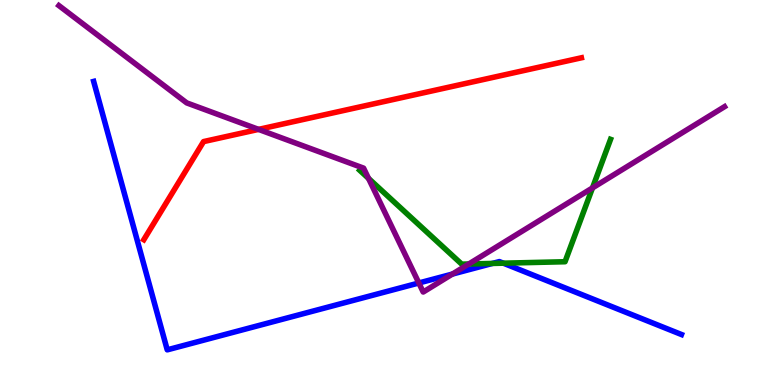[{'lines': ['blue', 'red'], 'intersections': []}, {'lines': ['green', 'red'], 'intersections': []}, {'lines': ['purple', 'red'], 'intersections': [{'x': 3.34, 'y': 6.64}]}, {'lines': ['blue', 'green'], 'intersections': [{'x': 6.35, 'y': 3.16}, {'x': 6.49, 'y': 3.16}]}, {'lines': ['blue', 'purple'], 'intersections': [{'x': 5.4, 'y': 2.65}, {'x': 5.84, 'y': 2.88}]}, {'lines': ['green', 'purple'], 'intersections': [{'x': 4.76, 'y': 5.37}, {'x': 6.05, 'y': 3.14}, {'x': 7.64, 'y': 5.12}]}]